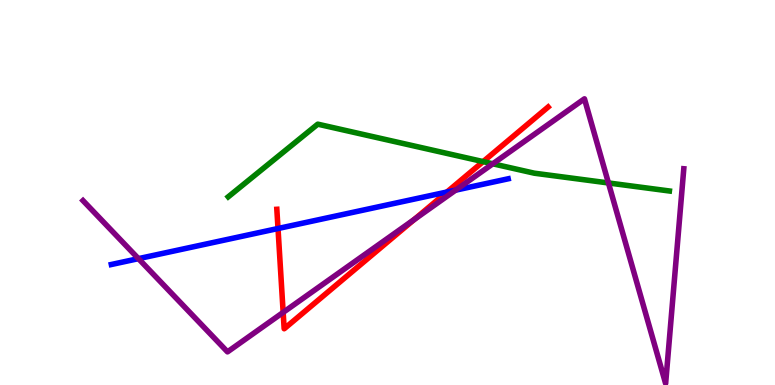[{'lines': ['blue', 'red'], 'intersections': [{'x': 3.59, 'y': 4.06}, {'x': 5.77, 'y': 5.01}]}, {'lines': ['green', 'red'], 'intersections': [{'x': 6.23, 'y': 5.8}]}, {'lines': ['purple', 'red'], 'intersections': [{'x': 3.65, 'y': 1.89}, {'x': 5.35, 'y': 4.3}]}, {'lines': ['blue', 'green'], 'intersections': []}, {'lines': ['blue', 'purple'], 'intersections': [{'x': 1.79, 'y': 3.28}, {'x': 5.88, 'y': 5.06}]}, {'lines': ['green', 'purple'], 'intersections': [{'x': 6.36, 'y': 5.75}, {'x': 7.85, 'y': 5.25}]}]